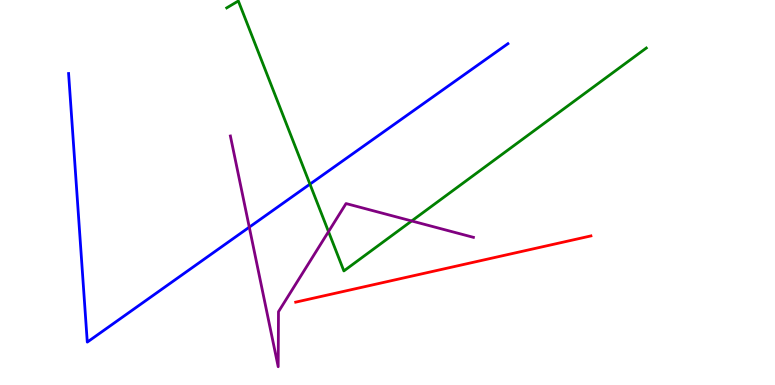[{'lines': ['blue', 'red'], 'intersections': []}, {'lines': ['green', 'red'], 'intersections': []}, {'lines': ['purple', 'red'], 'intersections': []}, {'lines': ['blue', 'green'], 'intersections': [{'x': 4.0, 'y': 5.22}]}, {'lines': ['blue', 'purple'], 'intersections': [{'x': 3.22, 'y': 4.1}]}, {'lines': ['green', 'purple'], 'intersections': [{'x': 4.24, 'y': 3.98}, {'x': 5.31, 'y': 4.26}]}]